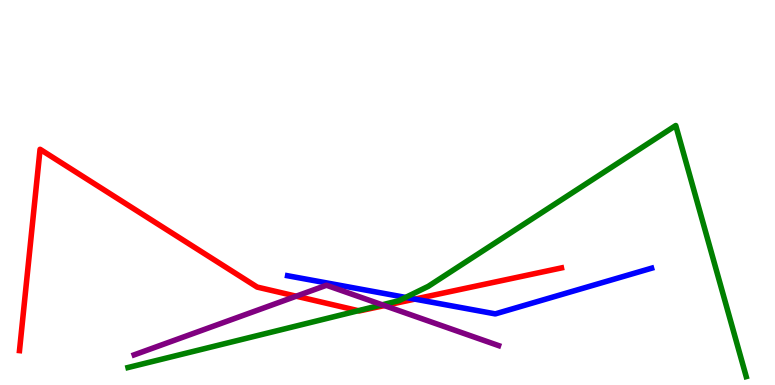[{'lines': ['blue', 'red'], 'intersections': [{'x': 5.35, 'y': 2.23}]}, {'lines': ['green', 'red'], 'intersections': [{'x': 4.62, 'y': 1.93}]}, {'lines': ['purple', 'red'], 'intersections': [{'x': 3.82, 'y': 2.31}, {'x': 4.96, 'y': 2.06}]}, {'lines': ['blue', 'green'], 'intersections': [{'x': 5.23, 'y': 2.27}]}, {'lines': ['blue', 'purple'], 'intersections': []}, {'lines': ['green', 'purple'], 'intersections': [{'x': 4.93, 'y': 2.08}]}]